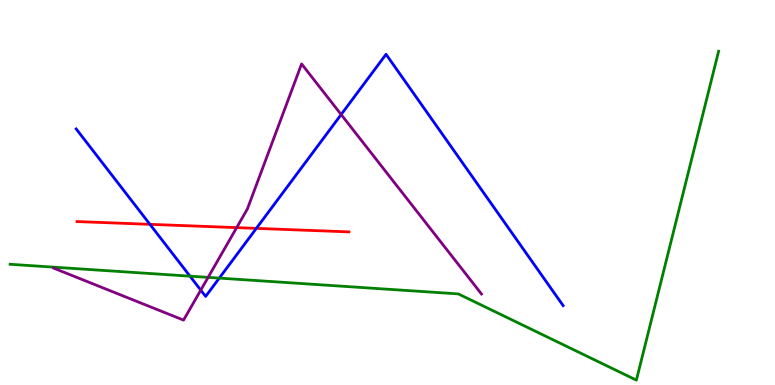[{'lines': ['blue', 'red'], 'intersections': [{'x': 1.93, 'y': 4.17}, {'x': 3.31, 'y': 4.07}]}, {'lines': ['green', 'red'], 'intersections': []}, {'lines': ['purple', 'red'], 'intersections': [{'x': 3.05, 'y': 4.09}]}, {'lines': ['blue', 'green'], 'intersections': [{'x': 2.45, 'y': 2.83}, {'x': 2.83, 'y': 2.78}]}, {'lines': ['blue', 'purple'], 'intersections': [{'x': 2.59, 'y': 2.46}, {'x': 4.4, 'y': 7.03}]}, {'lines': ['green', 'purple'], 'intersections': [{'x': 2.69, 'y': 2.8}]}]